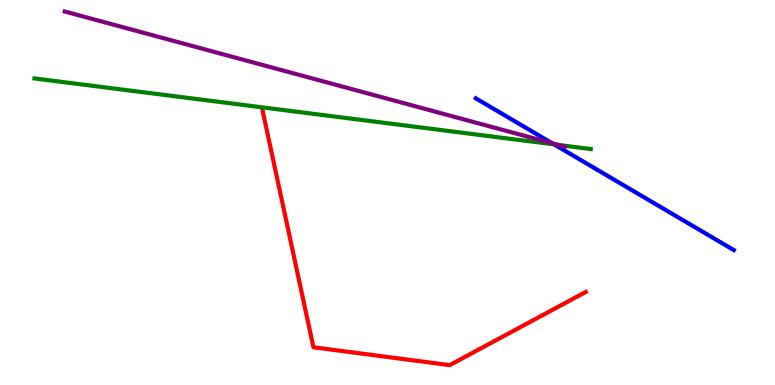[{'lines': ['blue', 'red'], 'intersections': []}, {'lines': ['green', 'red'], 'intersections': []}, {'lines': ['purple', 'red'], 'intersections': []}, {'lines': ['blue', 'green'], 'intersections': [{'x': 7.15, 'y': 6.25}]}, {'lines': ['blue', 'purple'], 'intersections': [{'x': 7.13, 'y': 6.28}]}, {'lines': ['green', 'purple'], 'intersections': [{'x': 7.2, 'y': 6.24}]}]